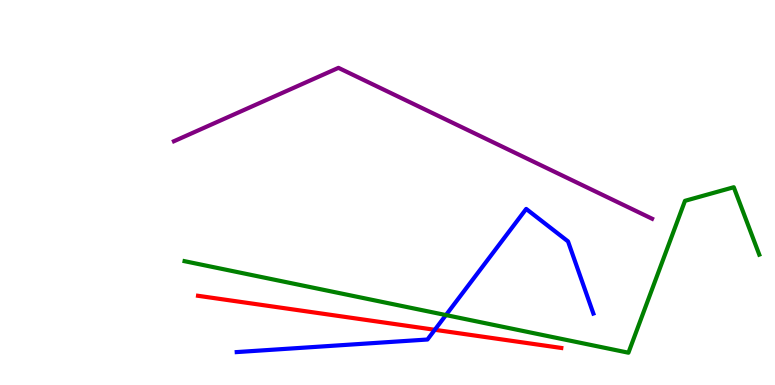[{'lines': ['blue', 'red'], 'intersections': [{'x': 5.61, 'y': 1.43}]}, {'lines': ['green', 'red'], 'intersections': []}, {'lines': ['purple', 'red'], 'intersections': []}, {'lines': ['blue', 'green'], 'intersections': [{'x': 5.75, 'y': 1.82}]}, {'lines': ['blue', 'purple'], 'intersections': []}, {'lines': ['green', 'purple'], 'intersections': []}]